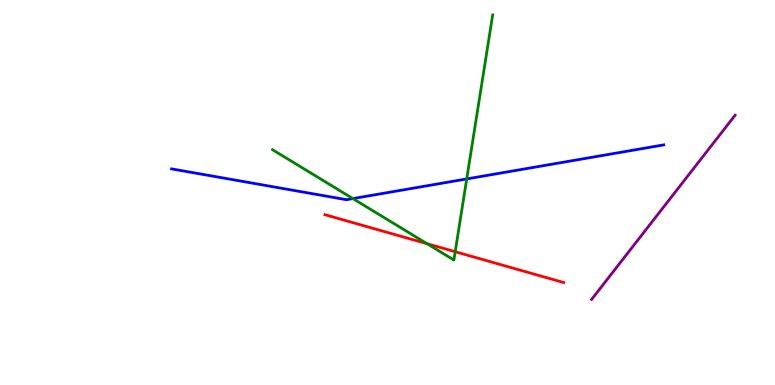[{'lines': ['blue', 'red'], 'intersections': []}, {'lines': ['green', 'red'], 'intersections': [{'x': 5.51, 'y': 3.67}, {'x': 5.87, 'y': 3.46}]}, {'lines': ['purple', 'red'], 'intersections': []}, {'lines': ['blue', 'green'], 'intersections': [{'x': 4.55, 'y': 4.84}, {'x': 6.02, 'y': 5.35}]}, {'lines': ['blue', 'purple'], 'intersections': []}, {'lines': ['green', 'purple'], 'intersections': []}]